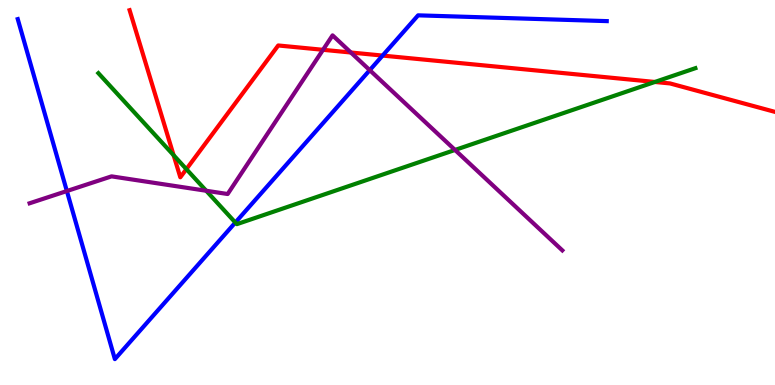[{'lines': ['blue', 'red'], 'intersections': [{'x': 4.94, 'y': 8.56}]}, {'lines': ['green', 'red'], 'intersections': [{'x': 2.24, 'y': 5.97}, {'x': 2.4, 'y': 5.61}, {'x': 8.45, 'y': 7.87}]}, {'lines': ['purple', 'red'], 'intersections': [{'x': 4.17, 'y': 8.71}, {'x': 4.53, 'y': 8.64}]}, {'lines': ['blue', 'green'], 'intersections': [{'x': 3.04, 'y': 4.22}]}, {'lines': ['blue', 'purple'], 'intersections': [{'x': 0.863, 'y': 5.04}, {'x': 4.77, 'y': 8.18}]}, {'lines': ['green', 'purple'], 'intersections': [{'x': 2.66, 'y': 5.05}, {'x': 5.87, 'y': 6.11}]}]